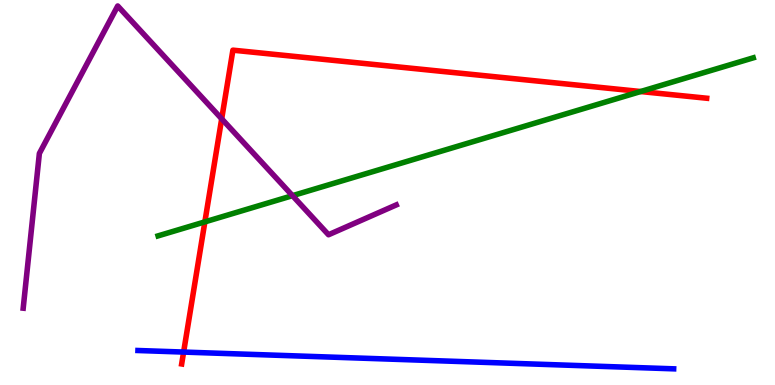[{'lines': ['blue', 'red'], 'intersections': [{'x': 2.37, 'y': 0.855}]}, {'lines': ['green', 'red'], 'intersections': [{'x': 2.64, 'y': 4.24}, {'x': 8.27, 'y': 7.62}]}, {'lines': ['purple', 'red'], 'intersections': [{'x': 2.86, 'y': 6.91}]}, {'lines': ['blue', 'green'], 'intersections': []}, {'lines': ['blue', 'purple'], 'intersections': []}, {'lines': ['green', 'purple'], 'intersections': [{'x': 3.77, 'y': 4.92}]}]